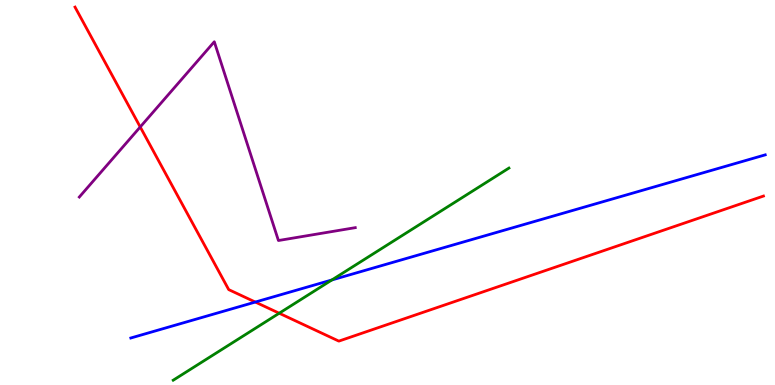[{'lines': ['blue', 'red'], 'intersections': [{'x': 3.29, 'y': 2.15}]}, {'lines': ['green', 'red'], 'intersections': [{'x': 3.6, 'y': 1.86}]}, {'lines': ['purple', 'red'], 'intersections': [{'x': 1.81, 'y': 6.7}]}, {'lines': ['blue', 'green'], 'intersections': [{'x': 4.28, 'y': 2.73}]}, {'lines': ['blue', 'purple'], 'intersections': []}, {'lines': ['green', 'purple'], 'intersections': []}]